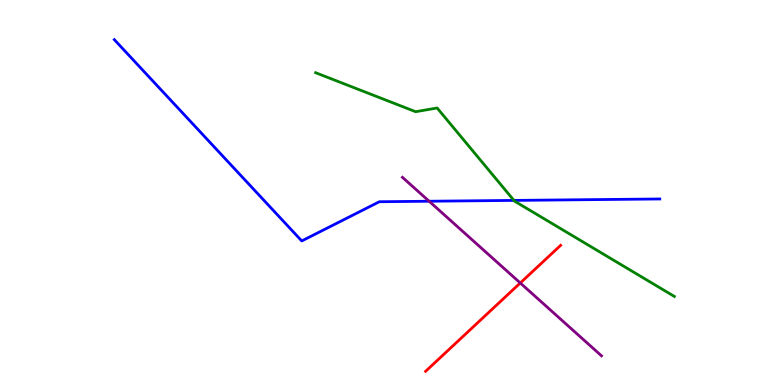[{'lines': ['blue', 'red'], 'intersections': []}, {'lines': ['green', 'red'], 'intersections': []}, {'lines': ['purple', 'red'], 'intersections': [{'x': 6.71, 'y': 2.65}]}, {'lines': ['blue', 'green'], 'intersections': [{'x': 6.63, 'y': 4.79}]}, {'lines': ['blue', 'purple'], 'intersections': [{'x': 5.54, 'y': 4.77}]}, {'lines': ['green', 'purple'], 'intersections': []}]